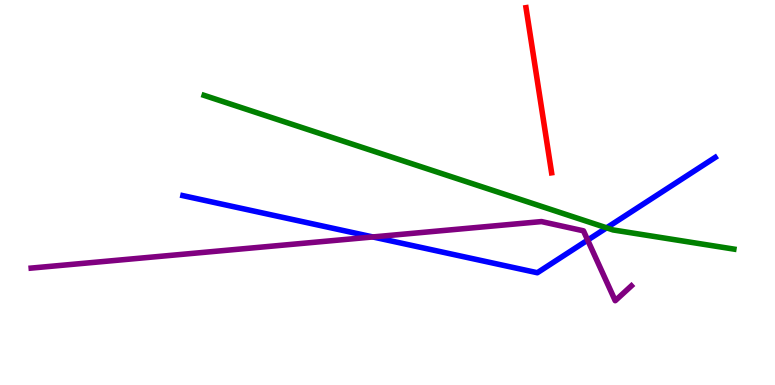[{'lines': ['blue', 'red'], 'intersections': []}, {'lines': ['green', 'red'], 'intersections': []}, {'lines': ['purple', 'red'], 'intersections': []}, {'lines': ['blue', 'green'], 'intersections': [{'x': 7.83, 'y': 4.08}]}, {'lines': ['blue', 'purple'], 'intersections': [{'x': 4.81, 'y': 3.85}, {'x': 7.58, 'y': 3.76}]}, {'lines': ['green', 'purple'], 'intersections': []}]